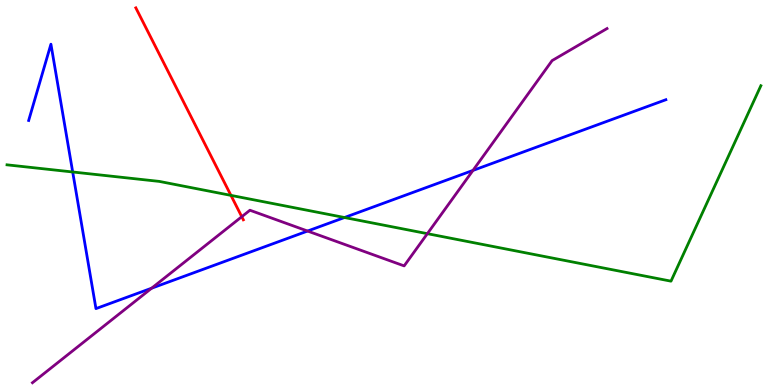[{'lines': ['blue', 'red'], 'intersections': []}, {'lines': ['green', 'red'], 'intersections': [{'x': 2.98, 'y': 4.93}]}, {'lines': ['purple', 'red'], 'intersections': [{'x': 3.12, 'y': 4.37}]}, {'lines': ['blue', 'green'], 'intersections': [{'x': 0.938, 'y': 5.53}, {'x': 4.45, 'y': 4.35}]}, {'lines': ['blue', 'purple'], 'intersections': [{'x': 1.96, 'y': 2.51}, {'x': 3.97, 'y': 4.0}, {'x': 6.1, 'y': 5.57}]}, {'lines': ['green', 'purple'], 'intersections': [{'x': 5.51, 'y': 3.93}]}]